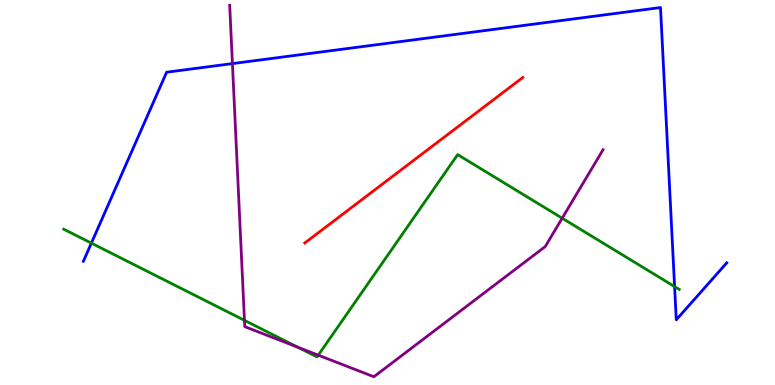[{'lines': ['blue', 'red'], 'intersections': []}, {'lines': ['green', 'red'], 'intersections': []}, {'lines': ['purple', 'red'], 'intersections': []}, {'lines': ['blue', 'green'], 'intersections': [{'x': 1.18, 'y': 3.69}, {'x': 8.7, 'y': 2.56}]}, {'lines': ['blue', 'purple'], 'intersections': [{'x': 3.0, 'y': 8.35}]}, {'lines': ['green', 'purple'], 'intersections': [{'x': 3.15, 'y': 1.68}, {'x': 3.84, 'y': 0.983}, {'x': 4.11, 'y': 0.775}, {'x': 7.25, 'y': 4.33}]}]